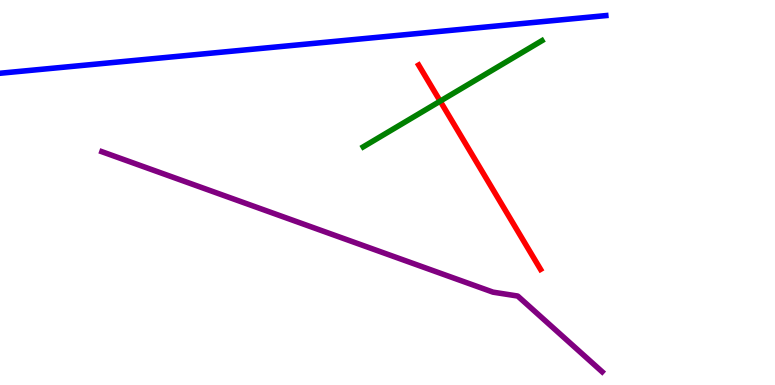[{'lines': ['blue', 'red'], 'intersections': []}, {'lines': ['green', 'red'], 'intersections': [{'x': 5.68, 'y': 7.37}]}, {'lines': ['purple', 'red'], 'intersections': []}, {'lines': ['blue', 'green'], 'intersections': []}, {'lines': ['blue', 'purple'], 'intersections': []}, {'lines': ['green', 'purple'], 'intersections': []}]